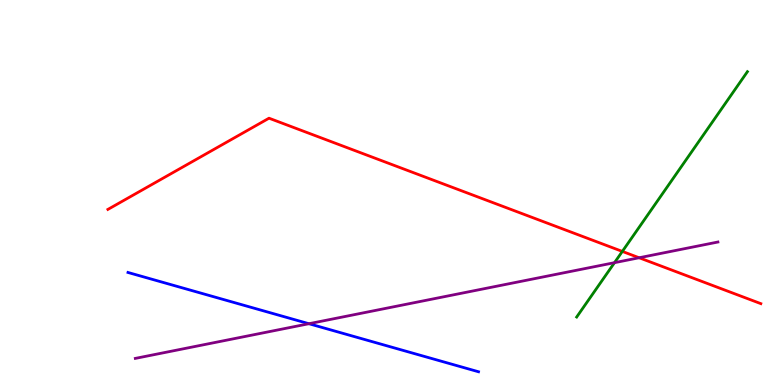[{'lines': ['blue', 'red'], 'intersections': []}, {'lines': ['green', 'red'], 'intersections': [{'x': 8.03, 'y': 3.47}]}, {'lines': ['purple', 'red'], 'intersections': [{'x': 8.25, 'y': 3.31}]}, {'lines': ['blue', 'green'], 'intersections': []}, {'lines': ['blue', 'purple'], 'intersections': [{'x': 3.99, 'y': 1.59}]}, {'lines': ['green', 'purple'], 'intersections': [{'x': 7.93, 'y': 3.18}]}]